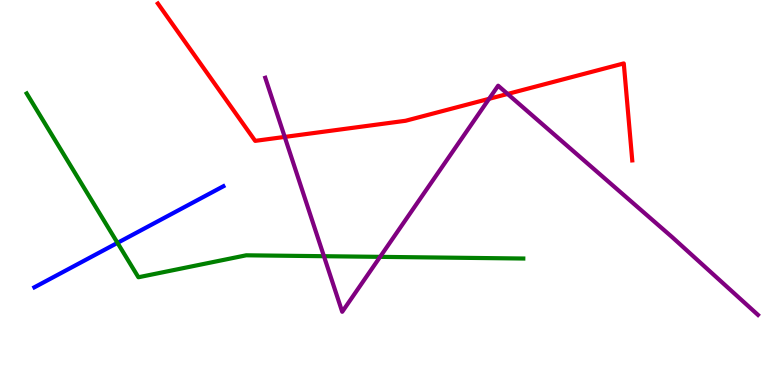[{'lines': ['blue', 'red'], 'intersections': []}, {'lines': ['green', 'red'], 'intersections': []}, {'lines': ['purple', 'red'], 'intersections': [{'x': 3.67, 'y': 6.44}, {'x': 6.31, 'y': 7.43}, {'x': 6.55, 'y': 7.56}]}, {'lines': ['blue', 'green'], 'intersections': [{'x': 1.52, 'y': 3.69}]}, {'lines': ['blue', 'purple'], 'intersections': []}, {'lines': ['green', 'purple'], 'intersections': [{'x': 4.18, 'y': 3.35}, {'x': 4.9, 'y': 3.33}]}]